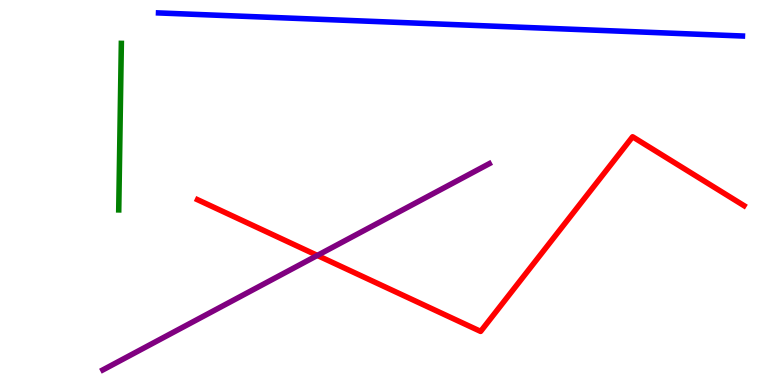[{'lines': ['blue', 'red'], 'intersections': []}, {'lines': ['green', 'red'], 'intersections': []}, {'lines': ['purple', 'red'], 'intersections': [{'x': 4.09, 'y': 3.37}]}, {'lines': ['blue', 'green'], 'intersections': []}, {'lines': ['blue', 'purple'], 'intersections': []}, {'lines': ['green', 'purple'], 'intersections': []}]